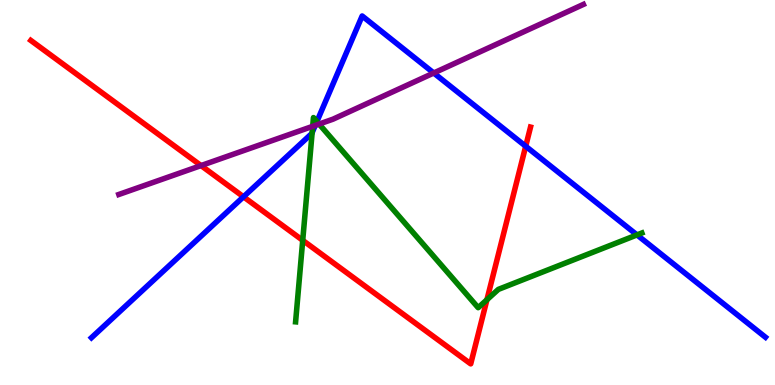[{'lines': ['blue', 'red'], 'intersections': [{'x': 3.14, 'y': 4.89}, {'x': 6.78, 'y': 6.2}]}, {'lines': ['green', 'red'], 'intersections': [{'x': 3.91, 'y': 3.76}, {'x': 6.28, 'y': 2.21}]}, {'lines': ['purple', 'red'], 'intersections': [{'x': 2.59, 'y': 5.7}]}, {'lines': ['blue', 'green'], 'intersections': [{'x': 4.03, 'y': 6.55}, {'x': 4.09, 'y': 6.84}, {'x': 8.22, 'y': 3.9}]}, {'lines': ['blue', 'purple'], 'intersections': [{'x': 4.07, 'y': 6.74}, {'x': 5.6, 'y': 8.1}]}, {'lines': ['green', 'purple'], 'intersections': [{'x': 4.03, 'y': 6.72}, {'x': 4.12, 'y': 6.78}]}]